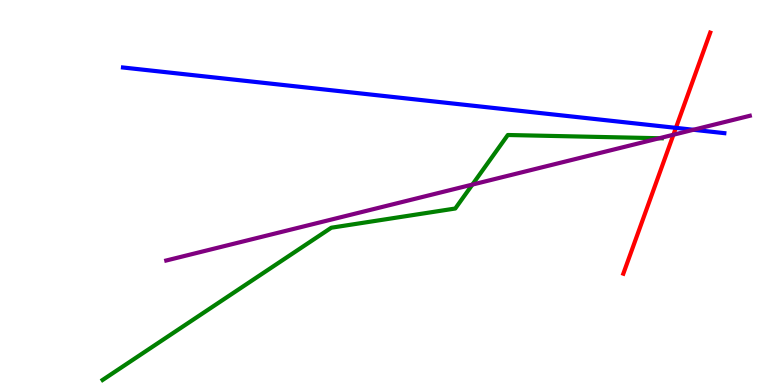[{'lines': ['blue', 'red'], 'intersections': [{'x': 8.72, 'y': 6.68}]}, {'lines': ['green', 'red'], 'intersections': []}, {'lines': ['purple', 'red'], 'intersections': [{'x': 8.69, 'y': 6.5}]}, {'lines': ['blue', 'green'], 'intersections': []}, {'lines': ['blue', 'purple'], 'intersections': [{'x': 8.95, 'y': 6.63}]}, {'lines': ['green', 'purple'], 'intersections': [{'x': 6.1, 'y': 5.21}, {'x': 8.51, 'y': 6.41}]}]